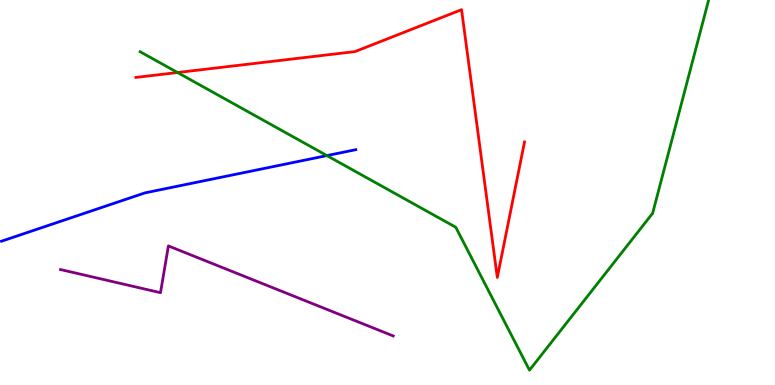[{'lines': ['blue', 'red'], 'intersections': []}, {'lines': ['green', 'red'], 'intersections': [{'x': 2.29, 'y': 8.12}]}, {'lines': ['purple', 'red'], 'intersections': []}, {'lines': ['blue', 'green'], 'intersections': [{'x': 4.22, 'y': 5.96}]}, {'lines': ['blue', 'purple'], 'intersections': []}, {'lines': ['green', 'purple'], 'intersections': []}]